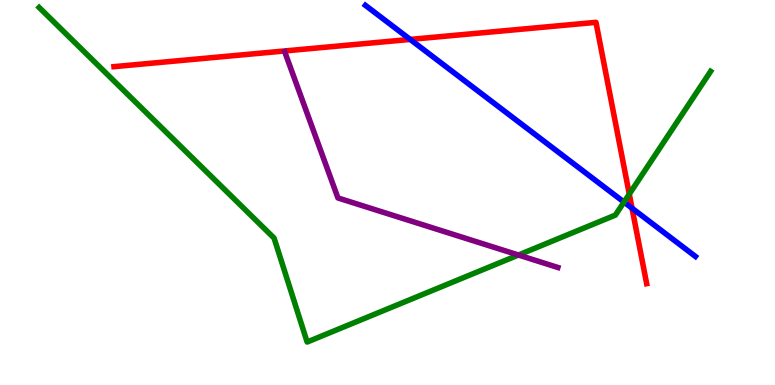[{'lines': ['blue', 'red'], 'intersections': [{'x': 5.29, 'y': 8.98}, {'x': 8.16, 'y': 4.59}]}, {'lines': ['green', 'red'], 'intersections': [{'x': 8.12, 'y': 4.96}]}, {'lines': ['purple', 'red'], 'intersections': []}, {'lines': ['blue', 'green'], 'intersections': [{'x': 8.05, 'y': 4.75}]}, {'lines': ['blue', 'purple'], 'intersections': []}, {'lines': ['green', 'purple'], 'intersections': [{'x': 6.69, 'y': 3.38}]}]